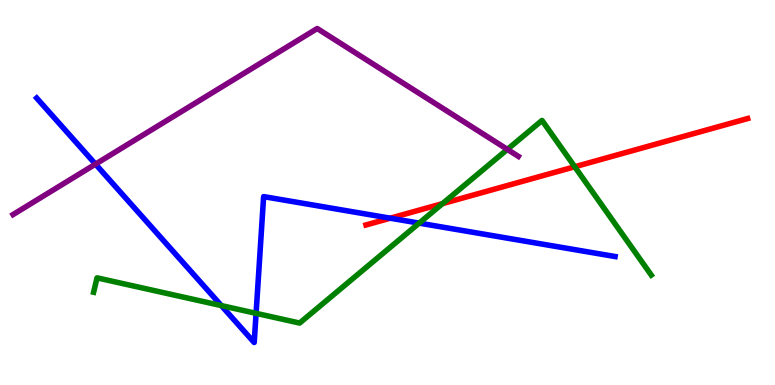[{'lines': ['blue', 'red'], 'intersections': [{'x': 5.04, 'y': 4.33}]}, {'lines': ['green', 'red'], 'intersections': [{'x': 5.71, 'y': 4.71}, {'x': 7.42, 'y': 5.67}]}, {'lines': ['purple', 'red'], 'intersections': []}, {'lines': ['blue', 'green'], 'intersections': [{'x': 2.86, 'y': 2.06}, {'x': 3.3, 'y': 1.86}, {'x': 5.41, 'y': 4.2}]}, {'lines': ['blue', 'purple'], 'intersections': [{'x': 1.23, 'y': 5.74}]}, {'lines': ['green', 'purple'], 'intersections': [{'x': 6.55, 'y': 6.12}]}]